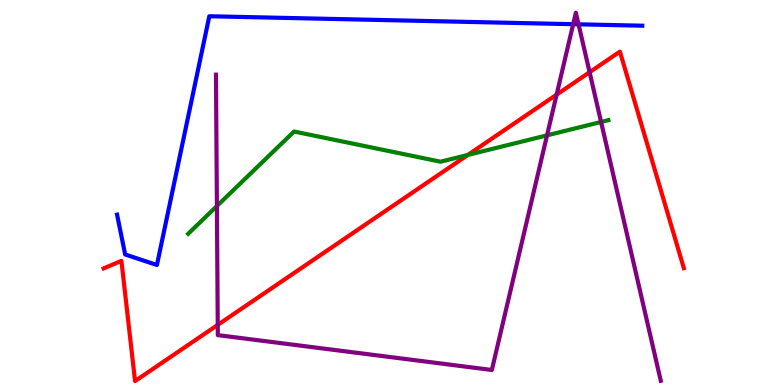[{'lines': ['blue', 'red'], 'intersections': []}, {'lines': ['green', 'red'], 'intersections': [{'x': 6.04, 'y': 5.98}]}, {'lines': ['purple', 'red'], 'intersections': [{'x': 2.81, 'y': 1.56}, {'x': 7.18, 'y': 7.54}, {'x': 7.61, 'y': 8.12}]}, {'lines': ['blue', 'green'], 'intersections': []}, {'lines': ['blue', 'purple'], 'intersections': [{'x': 7.4, 'y': 9.37}, {'x': 7.47, 'y': 9.37}]}, {'lines': ['green', 'purple'], 'intersections': [{'x': 2.8, 'y': 4.65}, {'x': 7.06, 'y': 6.48}, {'x': 7.76, 'y': 6.83}]}]